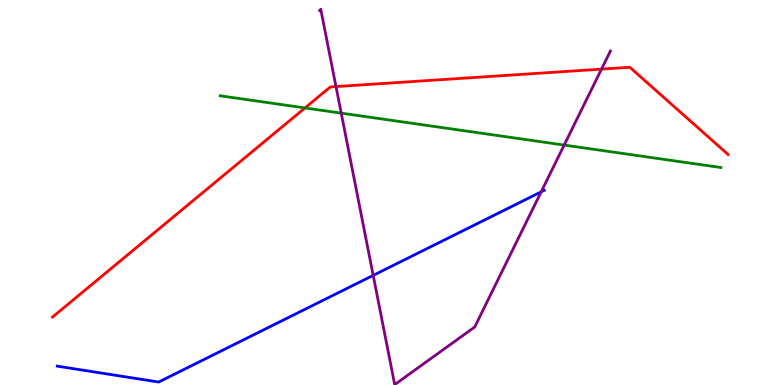[{'lines': ['blue', 'red'], 'intersections': []}, {'lines': ['green', 'red'], 'intersections': [{'x': 3.94, 'y': 7.2}]}, {'lines': ['purple', 'red'], 'intersections': [{'x': 4.34, 'y': 7.75}, {'x': 7.76, 'y': 8.2}]}, {'lines': ['blue', 'green'], 'intersections': []}, {'lines': ['blue', 'purple'], 'intersections': [{'x': 4.82, 'y': 2.85}, {'x': 6.98, 'y': 5.02}]}, {'lines': ['green', 'purple'], 'intersections': [{'x': 4.4, 'y': 7.06}, {'x': 7.28, 'y': 6.23}]}]